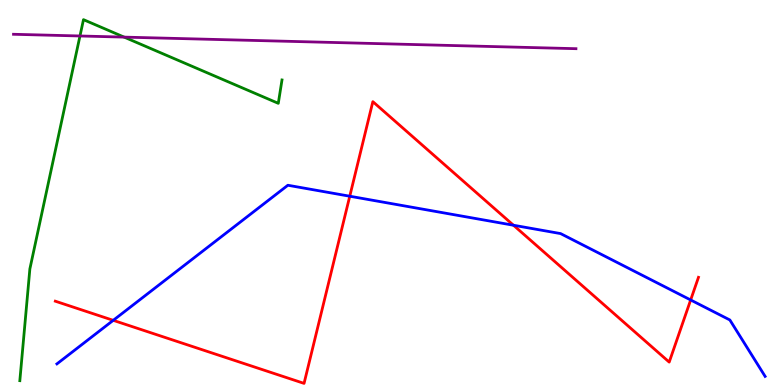[{'lines': ['blue', 'red'], 'intersections': [{'x': 1.46, 'y': 1.68}, {'x': 4.51, 'y': 4.9}, {'x': 6.63, 'y': 4.15}, {'x': 8.91, 'y': 2.21}]}, {'lines': ['green', 'red'], 'intersections': []}, {'lines': ['purple', 'red'], 'intersections': []}, {'lines': ['blue', 'green'], 'intersections': []}, {'lines': ['blue', 'purple'], 'intersections': []}, {'lines': ['green', 'purple'], 'intersections': [{'x': 1.03, 'y': 9.07}, {'x': 1.6, 'y': 9.04}]}]